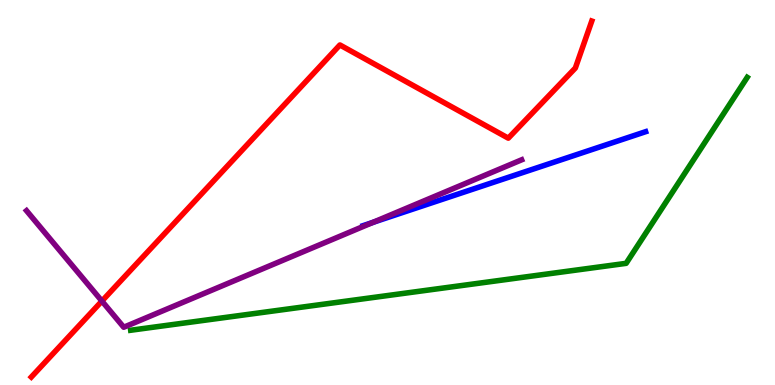[{'lines': ['blue', 'red'], 'intersections': []}, {'lines': ['green', 'red'], 'intersections': []}, {'lines': ['purple', 'red'], 'intersections': [{'x': 1.31, 'y': 2.18}]}, {'lines': ['blue', 'green'], 'intersections': []}, {'lines': ['blue', 'purple'], 'intersections': [{'x': 4.81, 'y': 4.22}]}, {'lines': ['green', 'purple'], 'intersections': []}]